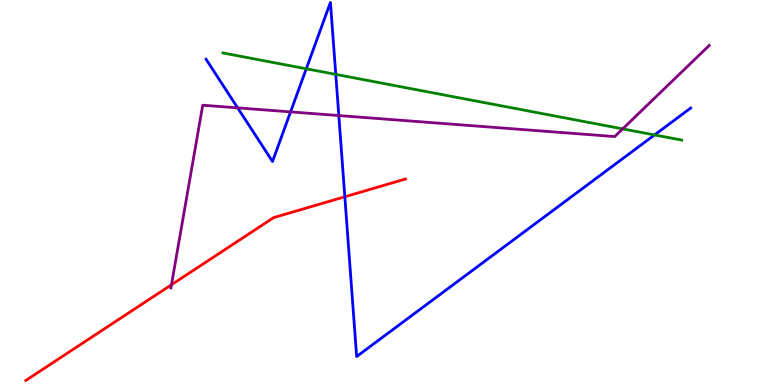[{'lines': ['blue', 'red'], 'intersections': [{'x': 4.45, 'y': 4.89}]}, {'lines': ['green', 'red'], 'intersections': []}, {'lines': ['purple', 'red'], 'intersections': [{'x': 2.21, 'y': 2.6}]}, {'lines': ['blue', 'green'], 'intersections': [{'x': 3.95, 'y': 8.21}, {'x': 4.33, 'y': 8.07}, {'x': 8.45, 'y': 6.5}]}, {'lines': ['blue', 'purple'], 'intersections': [{'x': 3.07, 'y': 7.2}, {'x': 3.75, 'y': 7.09}, {'x': 4.37, 'y': 7.0}]}, {'lines': ['green', 'purple'], 'intersections': [{'x': 8.03, 'y': 6.65}]}]